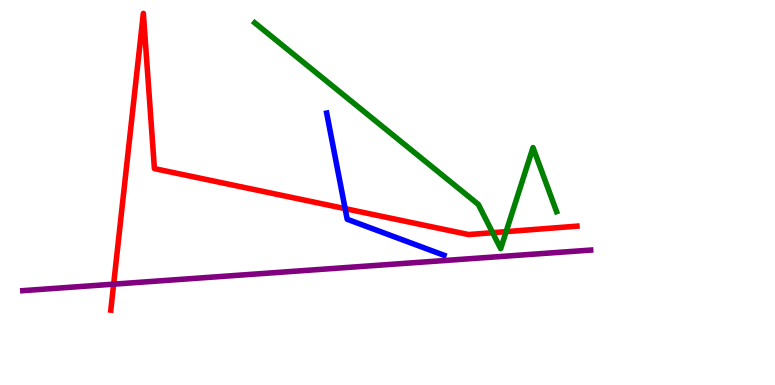[{'lines': ['blue', 'red'], 'intersections': [{'x': 4.45, 'y': 4.58}]}, {'lines': ['green', 'red'], 'intersections': [{'x': 6.36, 'y': 3.96}, {'x': 6.53, 'y': 3.98}]}, {'lines': ['purple', 'red'], 'intersections': [{'x': 1.47, 'y': 2.62}]}, {'lines': ['blue', 'green'], 'intersections': []}, {'lines': ['blue', 'purple'], 'intersections': []}, {'lines': ['green', 'purple'], 'intersections': []}]